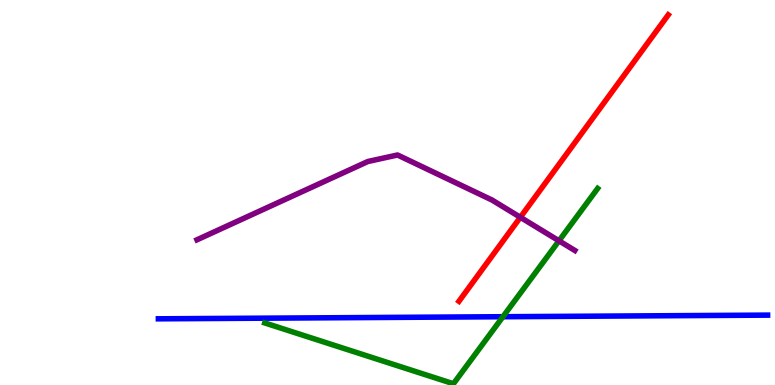[{'lines': ['blue', 'red'], 'intersections': []}, {'lines': ['green', 'red'], 'intersections': []}, {'lines': ['purple', 'red'], 'intersections': [{'x': 6.71, 'y': 4.36}]}, {'lines': ['blue', 'green'], 'intersections': [{'x': 6.49, 'y': 1.77}]}, {'lines': ['blue', 'purple'], 'intersections': []}, {'lines': ['green', 'purple'], 'intersections': [{'x': 7.21, 'y': 3.75}]}]